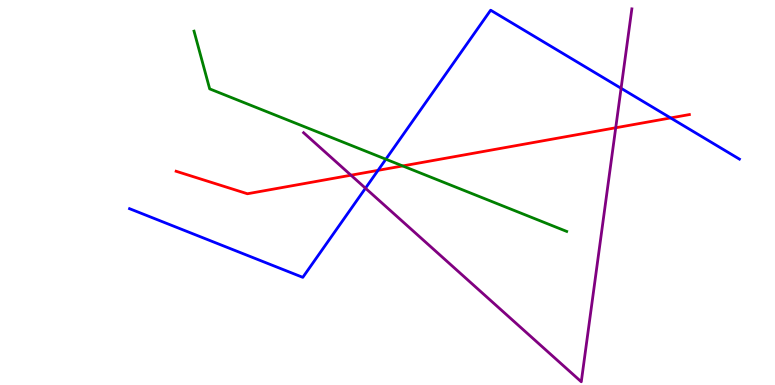[{'lines': ['blue', 'red'], 'intersections': [{'x': 4.88, 'y': 5.58}, {'x': 8.65, 'y': 6.94}]}, {'lines': ['green', 'red'], 'intersections': [{'x': 5.2, 'y': 5.69}]}, {'lines': ['purple', 'red'], 'intersections': [{'x': 4.53, 'y': 5.45}, {'x': 7.94, 'y': 6.68}]}, {'lines': ['blue', 'green'], 'intersections': [{'x': 4.98, 'y': 5.86}]}, {'lines': ['blue', 'purple'], 'intersections': [{'x': 4.72, 'y': 5.11}, {'x': 8.01, 'y': 7.71}]}, {'lines': ['green', 'purple'], 'intersections': []}]